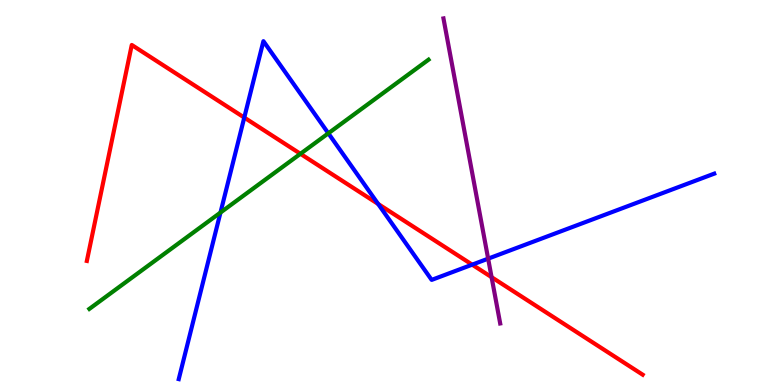[{'lines': ['blue', 'red'], 'intersections': [{'x': 3.15, 'y': 6.95}, {'x': 4.88, 'y': 4.7}, {'x': 6.09, 'y': 3.13}]}, {'lines': ['green', 'red'], 'intersections': [{'x': 3.88, 'y': 6.0}]}, {'lines': ['purple', 'red'], 'intersections': [{'x': 6.34, 'y': 2.8}]}, {'lines': ['blue', 'green'], 'intersections': [{'x': 2.84, 'y': 4.48}, {'x': 4.24, 'y': 6.54}]}, {'lines': ['blue', 'purple'], 'intersections': [{'x': 6.3, 'y': 3.28}]}, {'lines': ['green', 'purple'], 'intersections': []}]